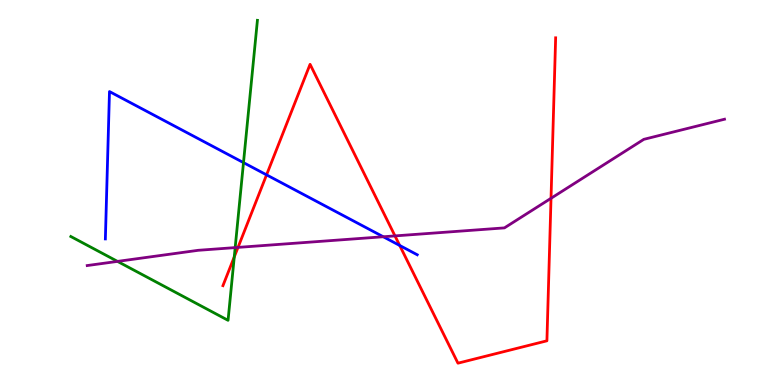[{'lines': ['blue', 'red'], 'intersections': [{'x': 3.44, 'y': 5.46}, {'x': 5.16, 'y': 3.62}]}, {'lines': ['green', 'red'], 'intersections': [{'x': 3.02, 'y': 3.33}]}, {'lines': ['purple', 'red'], 'intersections': [{'x': 3.07, 'y': 3.57}, {'x': 5.1, 'y': 3.87}, {'x': 7.11, 'y': 4.85}]}, {'lines': ['blue', 'green'], 'intersections': [{'x': 3.14, 'y': 5.78}]}, {'lines': ['blue', 'purple'], 'intersections': [{'x': 4.95, 'y': 3.85}]}, {'lines': ['green', 'purple'], 'intersections': [{'x': 1.52, 'y': 3.21}, {'x': 3.03, 'y': 3.57}]}]